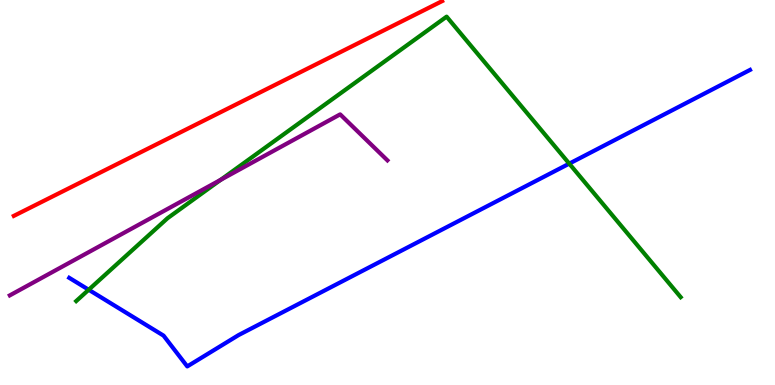[{'lines': ['blue', 'red'], 'intersections': []}, {'lines': ['green', 'red'], 'intersections': []}, {'lines': ['purple', 'red'], 'intersections': []}, {'lines': ['blue', 'green'], 'intersections': [{'x': 1.14, 'y': 2.47}, {'x': 7.35, 'y': 5.75}]}, {'lines': ['blue', 'purple'], 'intersections': []}, {'lines': ['green', 'purple'], 'intersections': [{'x': 2.85, 'y': 5.33}]}]